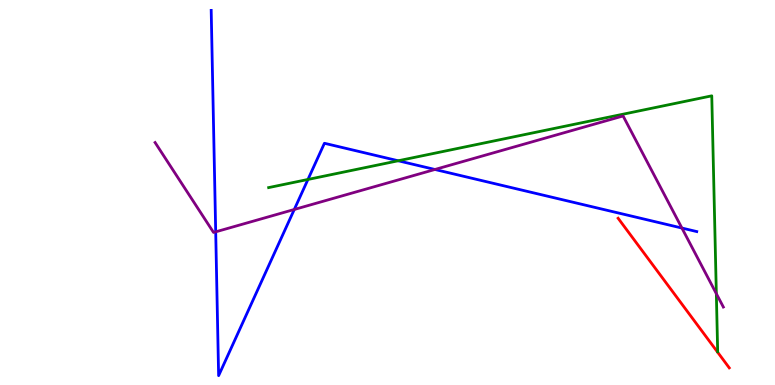[{'lines': ['blue', 'red'], 'intersections': []}, {'lines': ['green', 'red'], 'intersections': []}, {'lines': ['purple', 'red'], 'intersections': []}, {'lines': ['blue', 'green'], 'intersections': [{'x': 3.97, 'y': 5.34}, {'x': 5.14, 'y': 5.82}]}, {'lines': ['blue', 'purple'], 'intersections': [{'x': 2.78, 'y': 3.98}, {'x': 3.8, 'y': 4.56}, {'x': 5.61, 'y': 5.6}, {'x': 8.8, 'y': 4.08}]}, {'lines': ['green', 'purple'], 'intersections': [{'x': 9.24, 'y': 2.37}]}]